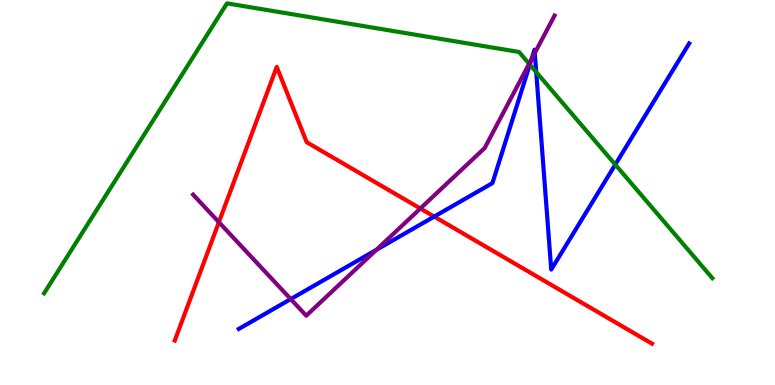[{'lines': ['blue', 'red'], 'intersections': [{'x': 5.6, 'y': 4.37}]}, {'lines': ['green', 'red'], 'intersections': []}, {'lines': ['purple', 'red'], 'intersections': [{'x': 2.82, 'y': 4.23}, {'x': 5.42, 'y': 4.58}]}, {'lines': ['blue', 'green'], 'intersections': [{'x': 6.84, 'y': 8.32}, {'x': 6.92, 'y': 8.13}, {'x': 7.94, 'y': 5.72}]}, {'lines': ['blue', 'purple'], 'intersections': [{'x': 3.75, 'y': 2.23}, {'x': 4.86, 'y': 3.51}, {'x': 6.86, 'y': 8.46}, {'x': 6.9, 'y': 8.62}]}, {'lines': ['green', 'purple'], 'intersections': [{'x': 6.83, 'y': 8.34}]}]